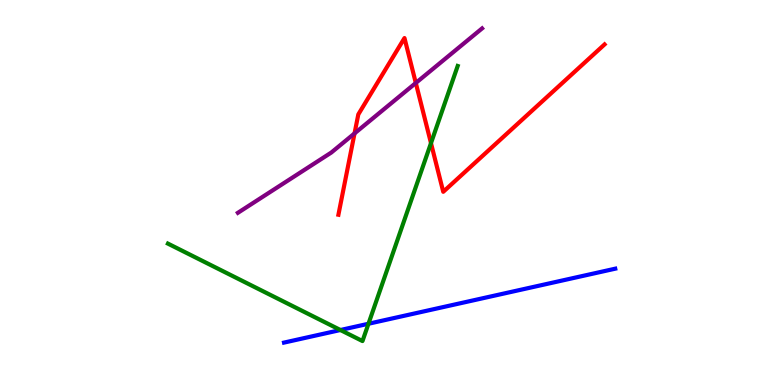[{'lines': ['blue', 'red'], 'intersections': []}, {'lines': ['green', 'red'], 'intersections': [{'x': 5.56, 'y': 6.28}]}, {'lines': ['purple', 'red'], 'intersections': [{'x': 4.57, 'y': 6.53}, {'x': 5.37, 'y': 7.84}]}, {'lines': ['blue', 'green'], 'intersections': [{'x': 4.39, 'y': 1.43}, {'x': 4.75, 'y': 1.59}]}, {'lines': ['blue', 'purple'], 'intersections': []}, {'lines': ['green', 'purple'], 'intersections': []}]